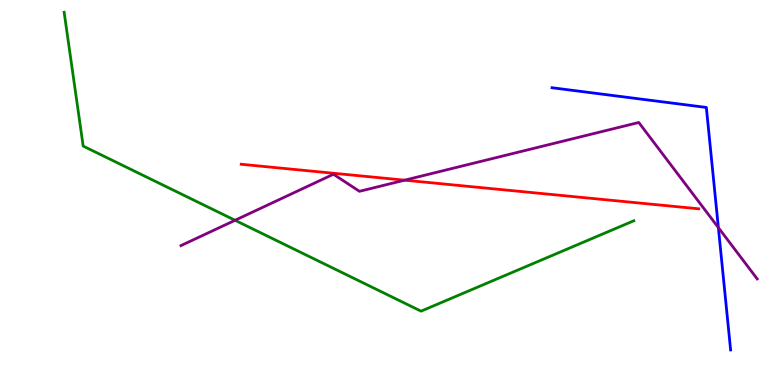[{'lines': ['blue', 'red'], 'intersections': []}, {'lines': ['green', 'red'], 'intersections': []}, {'lines': ['purple', 'red'], 'intersections': [{'x': 5.22, 'y': 5.32}]}, {'lines': ['blue', 'green'], 'intersections': []}, {'lines': ['blue', 'purple'], 'intersections': [{'x': 9.27, 'y': 4.09}]}, {'lines': ['green', 'purple'], 'intersections': [{'x': 3.03, 'y': 4.28}]}]